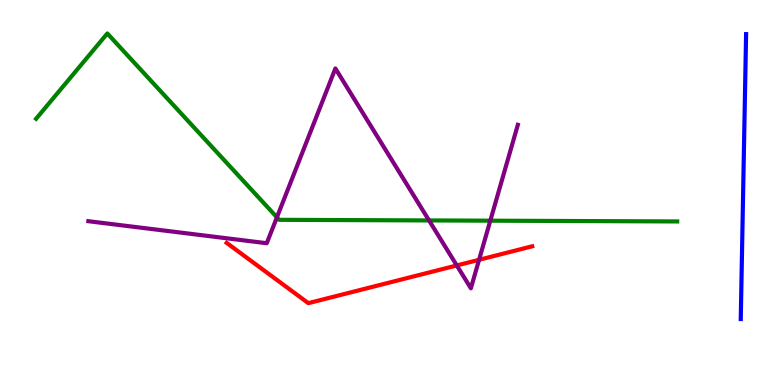[{'lines': ['blue', 'red'], 'intersections': []}, {'lines': ['green', 'red'], 'intersections': []}, {'lines': ['purple', 'red'], 'intersections': [{'x': 5.89, 'y': 3.11}, {'x': 6.18, 'y': 3.25}]}, {'lines': ['blue', 'green'], 'intersections': []}, {'lines': ['blue', 'purple'], 'intersections': []}, {'lines': ['green', 'purple'], 'intersections': [{'x': 3.57, 'y': 4.36}, {'x': 5.54, 'y': 4.27}, {'x': 6.33, 'y': 4.27}]}]